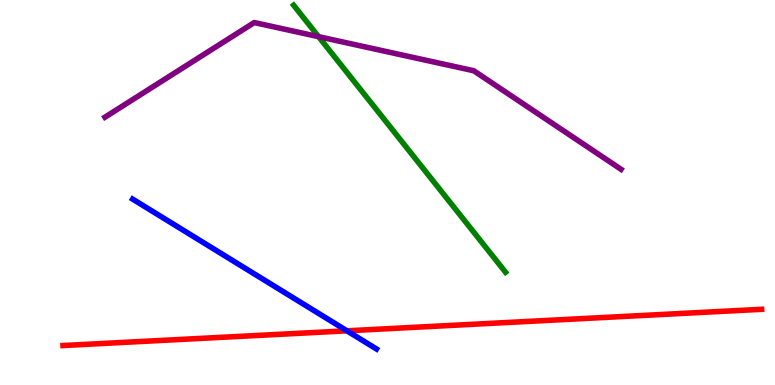[{'lines': ['blue', 'red'], 'intersections': [{'x': 4.48, 'y': 1.41}]}, {'lines': ['green', 'red'], 'intersections': []}, {'lines': ['purple', 'red'], 'intersections': []}, {'lines': ['blue', 'green'], 'intersections': []}, {'lines': ['blue', 'purple'], 'intersections': []}, {'lines': ['green', 'purple'], 'intersections': [{'x': 4.11, 'y': 9.05}]}]